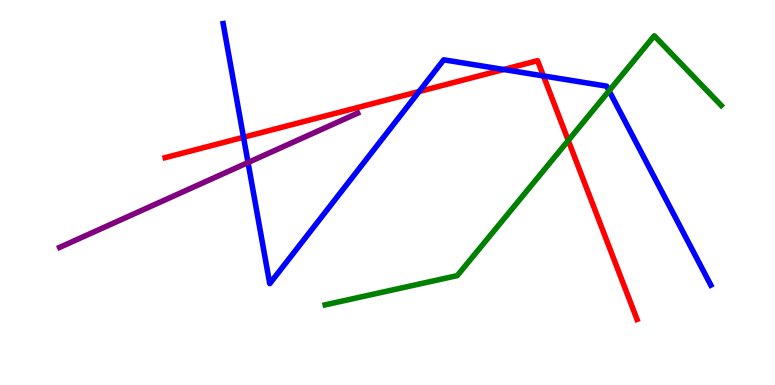[{'lines': ['blue', 'red'], 'intersections': [{'x': 3.14, 'y': 6.43}, {'x': 5.41, 'y': 7.62}, {'x': 6.5, 'y': 8.19}, {'x': 7.01, 'y': 8.03}]}, {'lines': ['green', 'red'], 'intersections': [{'x': 7.33, 'y': 6.35}]}, {'lines': ['purple', 'red'], 'intersections': []}, {'lines': ['blue', 'green'], 'intersections': [{'x': 7.86, 'y': 7.64}]}, {'lines': ['blue', 'purple'], 'intersections': [{'x': 3.2, 'y': 5.78}]}, {'lines': ['green', 'purple'], 'intersections': []}]